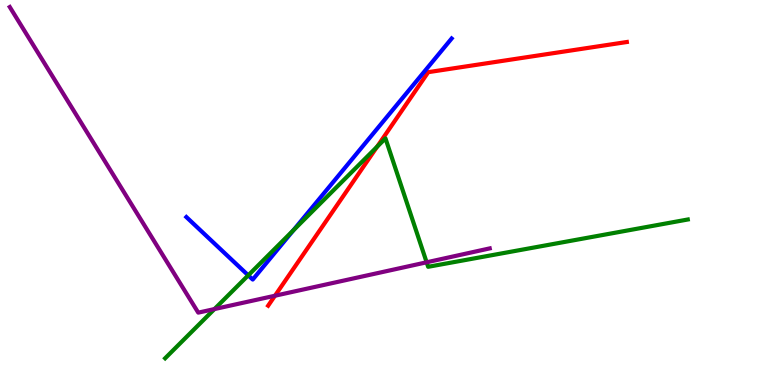[{'lines': ['blue', 'red'], 'intersections': []}, {'lines': ['green', 'red'], 'intersections': [{'x': 4.87, 'y': 6.19}]}, {'lines': ['purple', 'red'], 'intersections': [{'x': 3.55, 'y': 2.32}]}, {'lines': ['blue', 'green'], 'intersections': [{'x': 3.2, 'y': 2.85}, {'x': 3.79, 'y': 4.02}]}, {'lines': ['blue', 'purple'], 'intersections': []}, {'lines': ['green', 'purple'], 'intersections': [{'x': 2.77, 'y': 1.97}, {'x': 5.51, 'y': 3.19}]}]